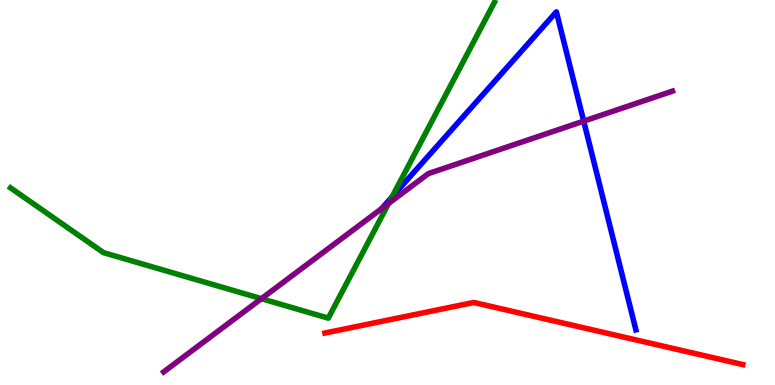[{'lines': ['blue', 'red'], 'intersections': []}, {'lines': ['green', 'red'], 'intersections': []}, {'lines': ['purple', 'red'], 'intersections': []}, {'lines': ['blue', 'green'], 'intersections': [{'x': 5.06, 'y': 4.89}]}, {'lines': ['blue', 'purple'], 'intersections': [{'x': 7.53, 'y': 6.85}]}, {'lines': ['green', 'purple'], 'intersections': [{'x': 3.37, 'y': 2.24}, {'x': 5.02, 'y': 4.72}]}]